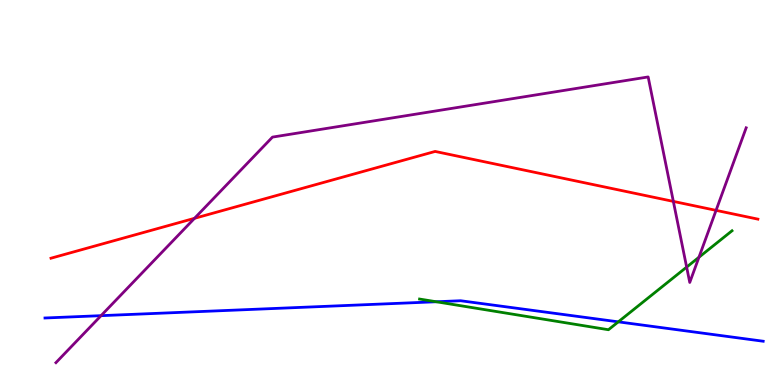[{'lines': ['blue', 'red'], 'intersections': []}, {'lines': ['green', 'red'], 'intersections': []}, {'lines': ['purple', 'red'], 'intersections': [{'x': 2.51, 'y': 4.33}, {'x': 8.69, 'y': 4.77}, {'x': 9.24, 'y': 4.54}]}, {'lines': ['blue', 'green'], 'intersections': [{'x': 5.63, 'y': 2.16}, {'x': 7.98, 'y': 1.64}]}, {'lines': ['blue', 'purple'], 'intersections': [{'x': 1.3, 'y': 1.8}]}, {'lines': ['green', 'purple'], 'intersections': [{'x': 8.86, 'y': 3.06}, {'x': 9.02, 'y': 3.32}]}]